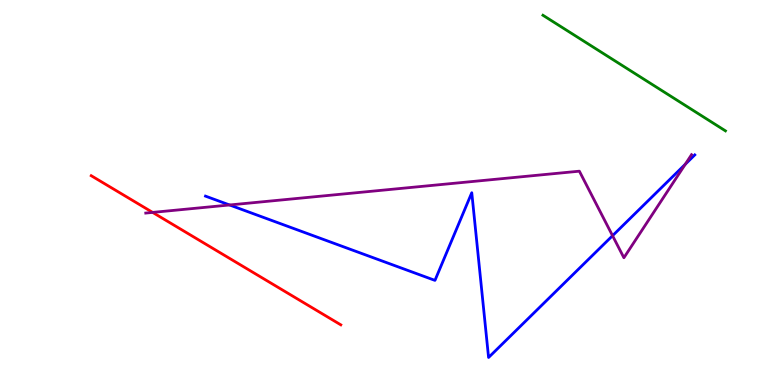[{'lines': ['blue', 'red'], 'intersections': []}, {'lines': ['green', 'red'], 'intersections': []}, {'lines': ['purple', 'red'], 'intersections': [{'x': 1.97, 'y': 4.48}]}, {'lines': ['blue', 'green'], 'intersections': []}, {'lines': ['blue', 'purple'], 'intersections': [{'x': 2.96, 'y': 4.68}, {'x': 7.9, 'y': 3.88}, {'x': 8.84, 'y': 5.73}]}, {'lines': ['green', 'purple'], 'intersections': []}]